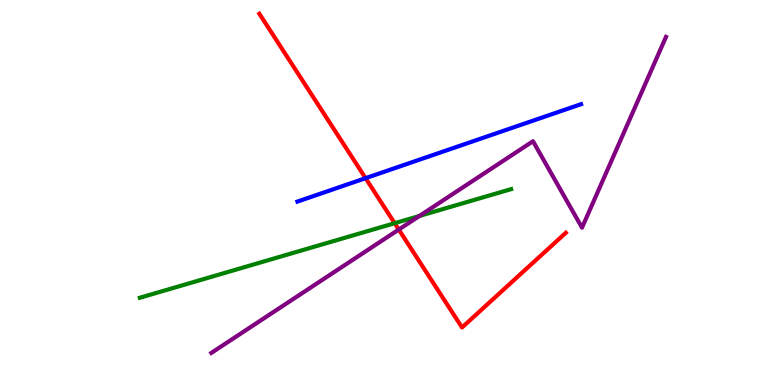[{'lines': ['blue', 'red'], 'intersections': [{'x': 4.72, 'y': 5.37}]}, {'lines': ['green', 'red'], 'intersections': [{'x': 5.09, 'y': 4.2}]}, {'lines': ['purple', 'red'], 'intersections': [{'x': 5.15, 'y': 4.04}]}, {'lines': ['blue', 'green'], 'intersections': []}, {'lines': ['blue', 'purple'], 'intersections': []}, {'lines': ['green', 'purple'], 'intersections': [{'x': 5.41, 'y': 4.39}]}]